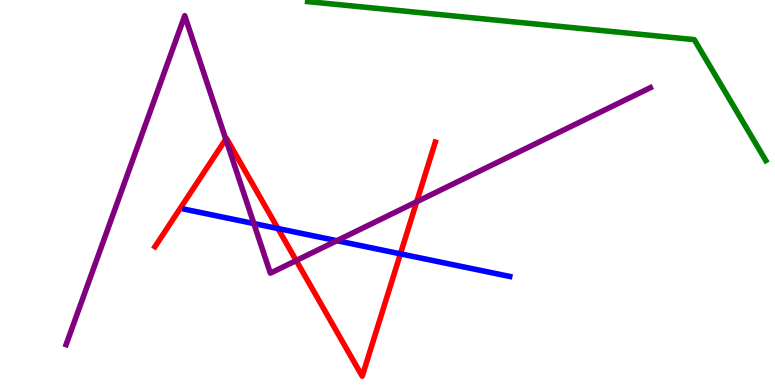[{'lines': ['blue', 'red'], 'intersections': [{'x': 3.59, 'y': 4.06}, {'x': 5.17, 'y': 3.41}]}, {'lines': ['green', 'red'], 'intersections': []}, {'lines': ['purple', 'red'], 'intersections': [{'x': 2.91, 'y': 6.39}, {'x': 3.82, 'y': 3.23}, {'x': 5.38, 'y': 4.76}]}, {'lines': ['blue', 'green'], 'intersections': []}, {'lines': ['blue', 'purple'], 'intersections': [{'x': 3.28, 'y': 4.19}, {'x': 4.35, 'y': 3.75}]}, {'lines': ['green', 'purple'], 'intersections': []}]